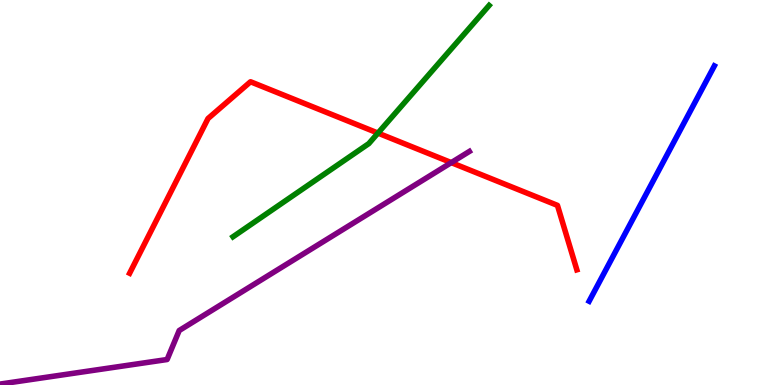[{'lines': ['blue', 'red'], 'intersections': []}, {'lines': ['green', 'red'], 'intersections': [{'x': 4.88, 'y': 6.54}]}, {'lines': ['purple', 'red'], 'intersections': [{'x': 5.82, 'y': 5.78}]}, {'lines': ['blue', 'green'], 'intersections': []}, {'lines': ['blue', 'purple'], 'intersections': []}, {'lines': ['green', 'purple'], 'intersections': []}]